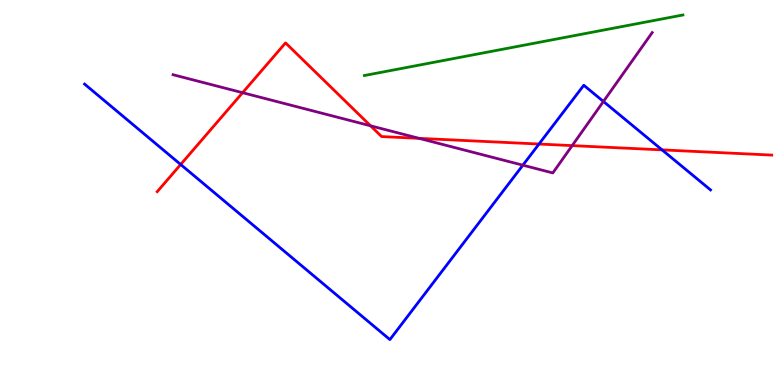[{'lines': ['blue', 'red'], 'intersections': [{'x': 2.33, 'y': 5.73}, {'x': 6.95, 'y': 6.26}, {'x': 8.54, 'y': 6.11}]}, {'lines': ['green', 'red'], 'intersections': []}, {'lines': ['purple', 'red'], 'intersections': [{'x': 3.13, 'y': 7.59}, {'x': 4.78, 'y': 6.73}, {'x': 5.41, 'y': 6.41}, {'x': 7.38, 'y': 6.22}]}, {'lines': ['blue', 'green'], 'intersections': []}, {'lines': ['blue', 'purple'], 'intersections': [{'x': 6.75, 'y': 5.71}, {'x': 7.79, 'y': 7.36}]}, {'lines': ['green', 'purple'], 'intersections': []}]